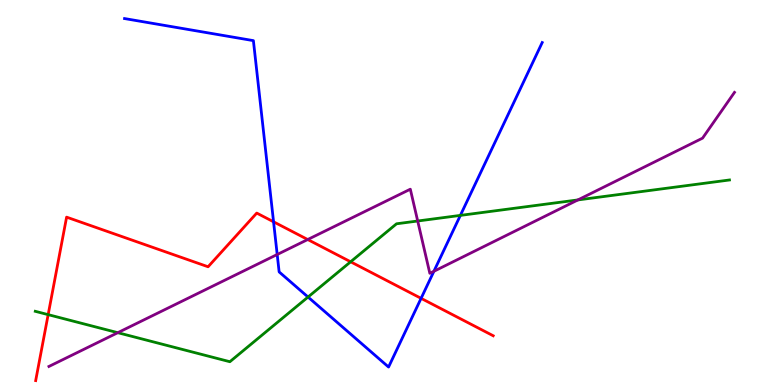[{'lines': ['blue', 'red'], 'intersections': [{'x': 3.53, 'y': 4.24}, {'x': 5.43, 'y': 2.25}]}, {'lines': ['green', 'red'], 'intersections': [{'x': 0.621, 'y': 1.83}, {'x': 4.52, 'y': 3.2}]}, {'lines': ['purple', 'red'], 'intersections': [{'x': 3.97, 'y': 3.78}]}, {'lines': ['blue', 'green'], 'intersections': [{'x': 3.97, 'y': 2.28}, {'x': 5.94, 'y': 4.41}]}, {'lines': ['blue', 'purple'], 'intersections': [{'x': 3.58, 'y': 3.39}, {'x': 5.6, 'y': 2.95}]}, {'lines': ['green', 'purple'], 'intersections': [{'x': 1.52, 'y': 1.36}, {'x': 5.39, 'y': 4.26}, {'x': 7.46, 'y': 4.81}]}]